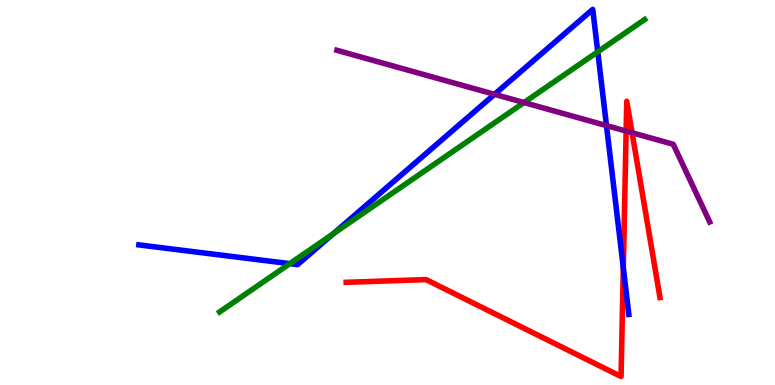[{'lines': ['blue', 'red'], 'intersections': [{'x': 8.04, 'y': 3.04}]}, {'lines': ['green', 'red'], 'intersections': []}, {'lines': ['purple', 'red'], 'intersections': [{'x': 8.08, 'y': 6.59}, {'x': 8.16, 'y': 6.55}]}, {'lines': ['blue', 'green'], 'intersections': [{'x': 3.74, 'y': 3.15}, {'x': 4.3, 'y': 3.93}, {'x': 7.71, 'y': 8.65}]}, {'lines': ['blue', 'purple'], 'intersections': [{'x': 6.38, 'y': 7.55}, {'x': 7.83, 'y': 6.74}]}, {'lines': ['green', 'purple'], 'intersections': [{'x': 6.76, 'y': 7.34}]}]